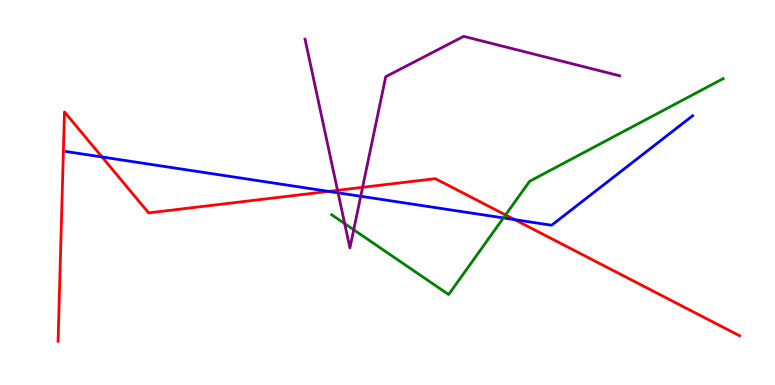[{'lines': ['blue', 'red'], 'intersections': [{'x': 1.32, 'y': 5.92}, {'x': 4.24, 'y': 5.03}, {'x': 6.64, 'y': 4.3}]}, {'lines': ['green', 'red'], 'intersections': [{'x': 6.52, 'y': 4.42}]}, {'lines': ['purple', 'red'], 'intersections': [{'x': 4.36, 'y': 5.06}, {'x': 4.68, 'y': 5.13}]}, {'lines': ['blue', 'green'], 'intersections': [{'x': 6.5, 'y': 4.34}]}, {'lines': ['blue', 'purple'], 'intersections': [{'x': 4.36, 'y': 4.99}, {'x': 4.65, 'y': 4.9}]}, {'lines': ['green', 'purple'], 'intersections': [{'x': 4.45, 'y': 4.19}, {'x': 4.56, 'y': 4.03}]}]